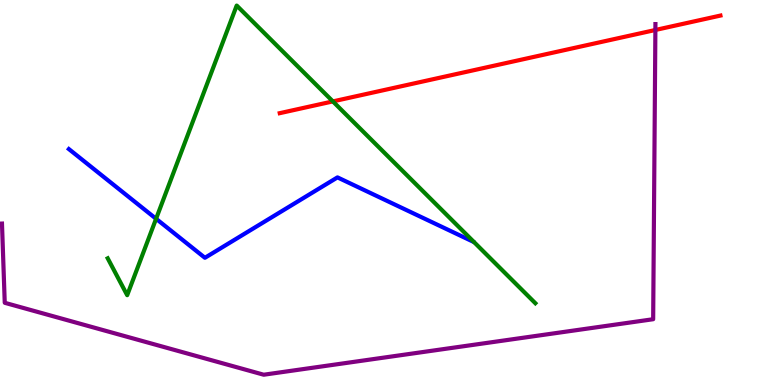[{'lines': ['blue', 'red'], 'intersections': []}, {'lines': ['green', 'red'], 'intersections': [{'x': 4.3, 'y': 7.37}]}, {'lines': ['purple', 'red'], 'intersections': [{'x': 8.46, 'y': 9.22}]}, {'lines': ['blue', 'green'], 'intersections': [{'x': 2.01, 'y': 4.32}]}, {'lines': ['blue', 'purple'], 'intersections': []}, {'lines': ['green', 'purple'], 'intersections': []}]